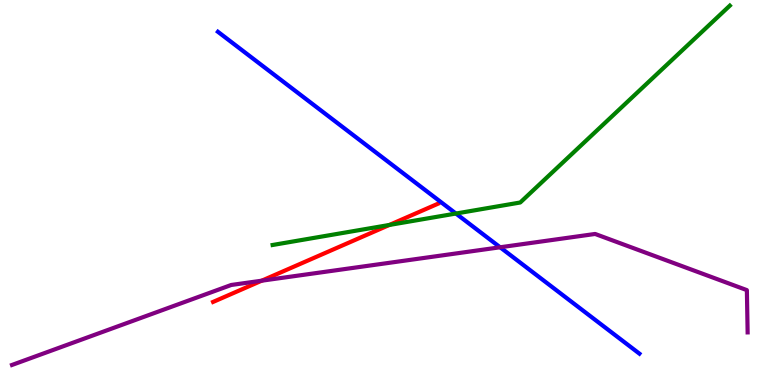[{'lines': ['blue', 'red'], 'intersections': []}, {'lines': ['green', 'red'], 'intersections': [{'x': 5.02, 'y': 4.16}]}, {'lines': ['purple', 'red'], 'intersections': [{'x': 3.38, 'y': 2.71}]}, {'lines': ['blue', 'green'], 'intersections': [{'x': 5.88, 'y': 4.45}]}, {'lines': ['blue', 'purple'], 'intersections': [{'x': 6.45, 'y': 3.58}]}, {'lines': ['green', 'purple'], 'intersections': []}]